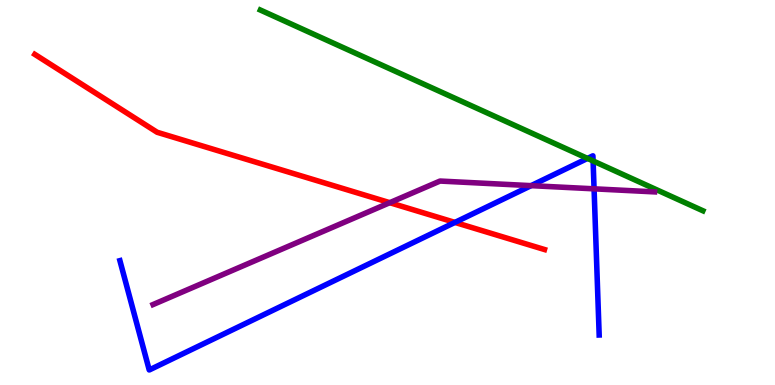[{'lines': ['blue', 'red'], 'intersections': [{'x': 5.87, 'y': 4.22}]}, {'lines': ['green', 'red'], 'intersections': []}, {'lines': ['purple', 'red'], 'intersections': [{'x': 5.03, 'y': 4.74}]}, {'lines': ['blue', 'green'], 'intersections': [{'x': 7.58, 'y': 5.89}, {'x': 7.65, 'y': 5.82}]}, {'lines': ['blue', 'purple'], 'intersections': [{'x': 6.85, 'y': 5.18}, {'x': 7.67, 'y': 5.1}]}, {'lines': ['green', 'purple'], 'intersections': []}]